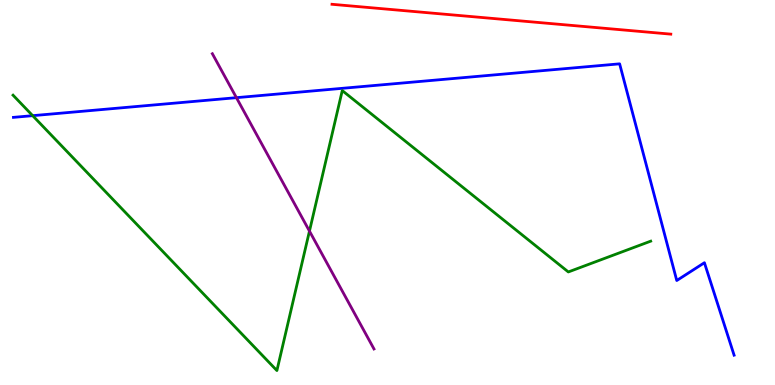[{'lines': ['blue', 'red'], 'intersections': []}, {'lines': ['green', 'red'], 'intersections': []}, {'lines': ['purple', 'red'], 'intersections': []}, {'lines': ['blue', 'green'], 'intersections': [{'x': 0.422, 'y': 7.0}]}, {'lines': ['blue', 'purple'], 'intersections': [{'x': 3.05, 'y': 7.46}]}, {'lines': ['green', 'purple'], 'intersections': [{'x': 3.99, 'y': 4.0}]}]